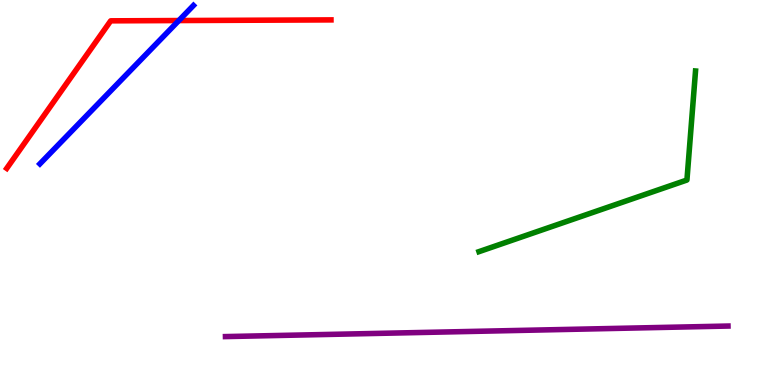[{'lines': ['blue', 'red'], 'intersections': [{'x': 2.31, 'y': 9.47}]}, {'lines': ['green', 'red'], 'intersections': []}, {'lines': ['purple', 'red'], 'intersections': []}, {'lines': ['blue', 'green'], 'intersections': []}, {'lines': ['blue', 'purple'], 'intersections': []}, {'lines': ['green', 'purple'], 'intersections': []}]